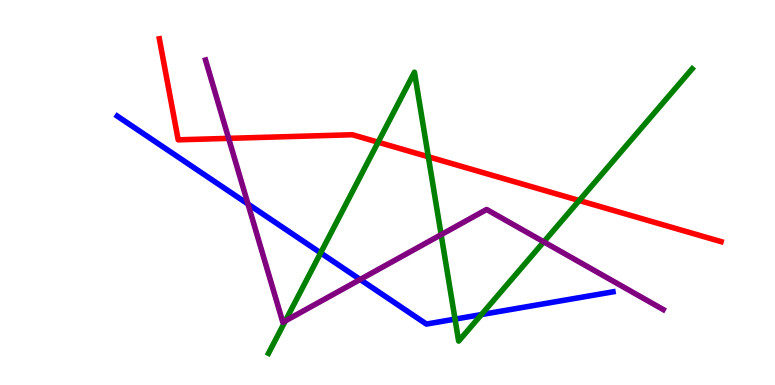[{'lines': ['blue', 'red'], 'intersections': []}, {'lines': ['green', 'red'], 'intersections': [{'x': 4.88, 'y': 6.31}, {'x': 5.53, 'y': 5.93}, {'x': 7.47, 'y': 4.79}]}, {'lines': ['purple', 'red'], 'intersections': [{'x': 2.95, 'y': 6.41}]}, {'lines': ['blue', 'green'], 'intersections': [{'x': 4.14, 'y': 3.43}, {'x': 5.87, 'y': 1.71}, {'x': 6.21, 'y': 1.83}]}, {'lines': ['blue', 'purple'], 'intersections': [{'x': 3.2, 'y': 4.7}, {'x': 4.65, 'y': 2.74}]}, {'lines': ['green', 'purple'], 'intersections': [{'x': 3.68, 'y': 1.67}, {'x': 5.69, 'y': 3.91}, {'x': 7.02, 'y': 3.72}]}]